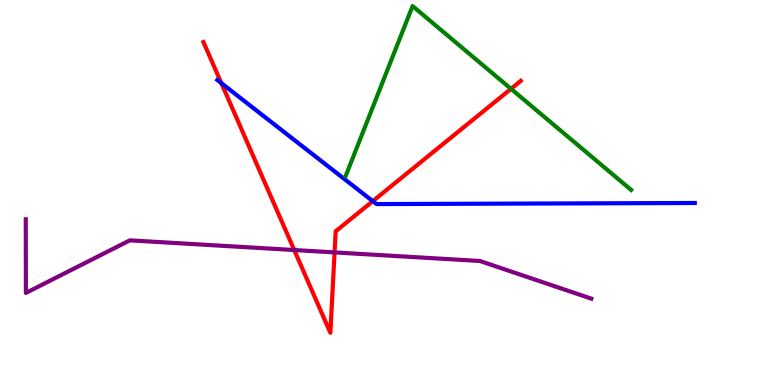[{'lines': ['blue', 'red'], 'intersections': [{'x': 2.86, 'y': 7.84}, {'x': 4.81, 'y': 4.78}]}, {'lines': ['green', 'red'], 'intersections': [{'x': 6.59, 'y': 7.69}]}, {'lines': ['purple', 'red'], 'intersections': [{'x': 3.8, 'y': 3.51}, {'x': 4.32, 'y': 3.44}]}, {'lines': ['blue', 'green'], 'intersections': []}, {'lines': ['blue', 'purple'], 'intersections': []}, {'lines': ['green', 'purple'], 'intersections': []}]